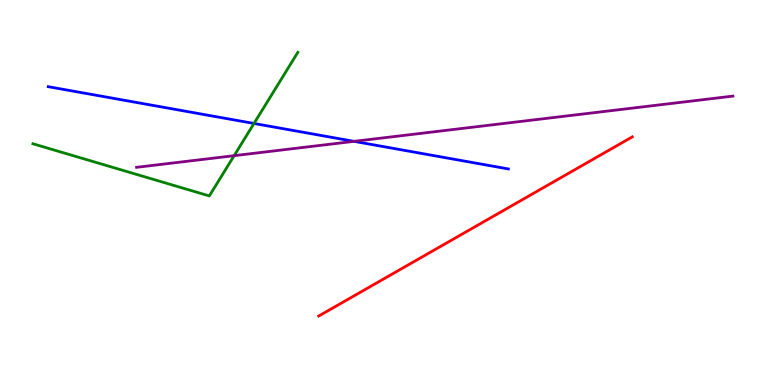[{'lines': ['blue', 'red'], 'intersections': []}, {'lines': ['green', 'red'], 'intersections': []}, {'lines': ['purple', 'red'], 'intersections': []}, {'lines': ['blue', 'green'], 'intersections': [{'x': 3.28, 'y': 6.79}]}, {'lines': ['blue', 'purple'], 'intersections': [{'x': 4.57, 'y': 6.33}]}, {'lines': ['green', 'purple'], 'intersections': [{'x': 3.02, 'y': 5.96}]}]